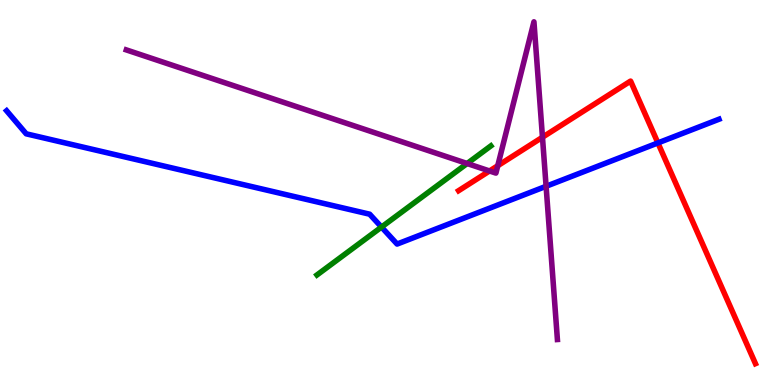[{'lines': ['blue', 'red'], 'intersections': [{'x': 8.49, 'y': 6.29}]}, {'lines': ['green', 'red'], 'intersections': []}, {'lines': ['purple', 'red'], 'intersections': [{'x': 6.32, 'y': 5.56}, {'x': 6.42, 'y': 5.7}, {'x': 7.0, 'y': 6.44}]}, {'lines': ['blue', 'green'], 'intersections': [{'x': 4.92, 'y': 4.1}]}, {'lines': ['blue', 'purple'], 'intersections': [{'x': 7.05, 'y': 5.16}]}, {'lines': ['green', 'purple'], 'intersections': [{'x': 6.03, 'y': 5.75}]}]